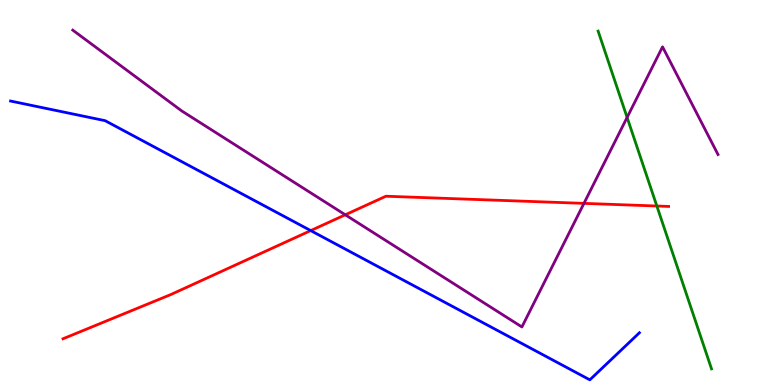[{'lines': ['blue', 'red'], 'intersections': [{'x': 4.01, 'y': 4.01}]}, {'lines': ['green', 'red'], 'intersections': [{'x': 8.48, 'y': 4.65}]}, {'lines': ['purple', 'red'], 'intersections': [{'x': 4.46, 'y': 4.42}, {'x': 7.53, 'y': 4.72}]}, {'lines': ['blue', 'green'], 'intersections': []}, {'lines': ['blue', 'purple'], 'intersections': []}, {'lines': ['green', 'purple'], 'intersections': [{'x': 8.09, 'y': 6.95}]}]